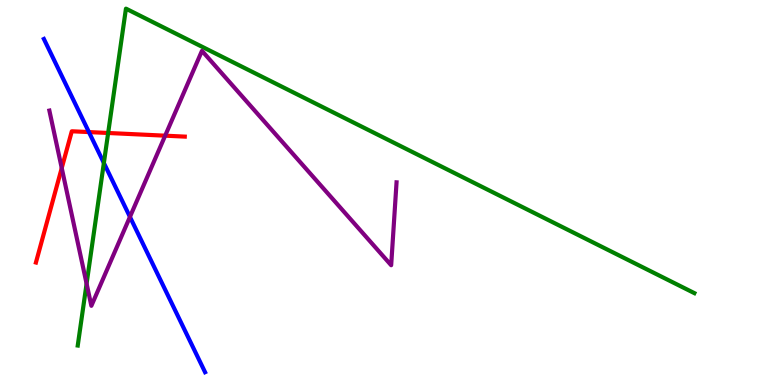[{'lines': ['blue', 'red'], 'intersections': [{'x': 1.15, 'y': 6.57}]}, {'lines': ['green', 'red'], 'intersections': [{'x': 1.4, 'y': 6.55}]}, {'lines': ['purple', 'red'], 'intersections': [{'x': 0.797, 'y': 5.63}, {'x': 2.13, 'y': 6.48}]}, {'lines': ['blue', 'green'], 'intersections': [{'x': 1.34, 'y': 5.77}]}, {'lines': ['blue', 'purple'], 'intersections': [{'x': 1.68, 'y': 4.37}]}, {'lines': ['green', 'purple'], 'intersections': [{'x': 1.12, 'y': 2.63}]}]